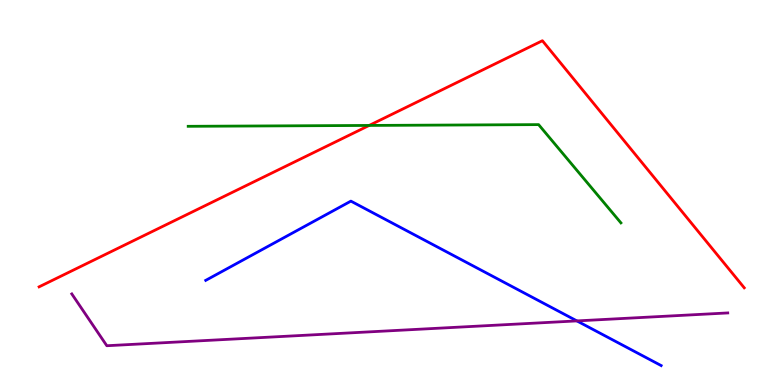[{'lines': ['blue', 'red'], 'intersections': []}, {'lines': ['green', 'red'], 'intersections': [{'x': 4.76, 'y': 6.74}]}, {'lines': ['purple', 'red'], 'intersections': []}, {'lines': ['blue', 'green'], 'intersections': []}, {'lines': ['blue', 'purple'], 'intersections': [{'x': 7.44, 'y': 1.66}]}, {'lines': ['green', 'purple'], 'intersections': []}]